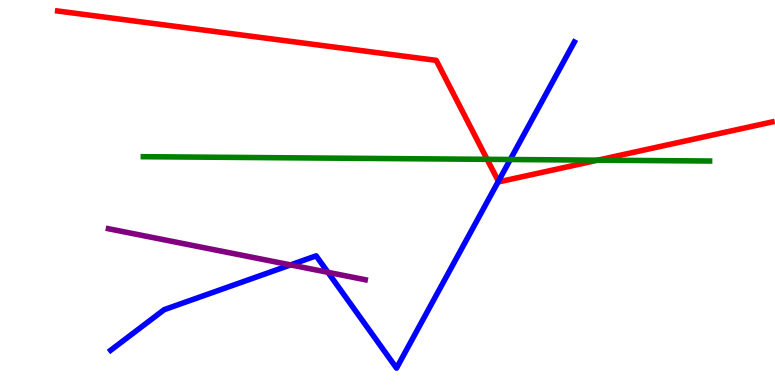[{'lines': ['blue', 'red'], 'intersections': [{'x': 6.43, 'y': 5.29}]}, {'lines': ['green', 'red'], 'intersections': [{'x': 6.29, 'y': 5.86}, {'x': 7.71, 'y': 5.84}]}, {'lines': ['purple', 'red'], 'intersections': []}, {'lines': ['blue', 'green'], 'intersections': [{'x': 6.58, 'y': 5.86}]}, {'lines': ['blue', 'purple'], 'intersections': [{'x': 3.75, 'y': 3.12}, {'x': 4.23, 'y': 2.93}]}, {'lines': ['green', 'purple'], 'intersections': []}]